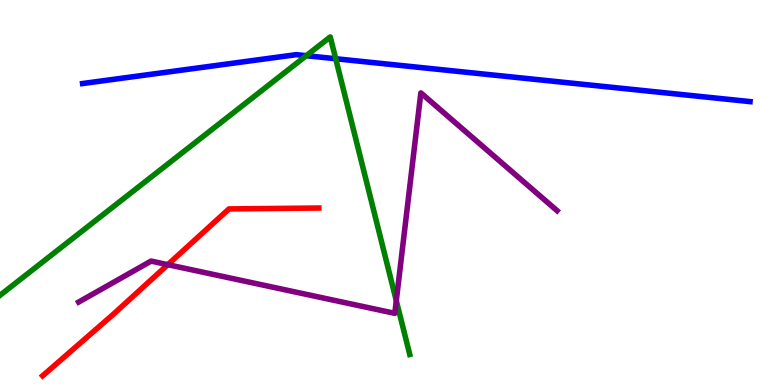[{'lines': ['blue', 'red'], 'intersections': []}, {'lines': ['green', 'red'], 'intersections': []}, {'lines': ['purple', 'red'], 'intersections': [{'x': 2.17, 'y': 3.13}]}, {'lines': ['blue', 'green'], 'intersections': [{'x': 3.95, 'y': 8.55}, {'x': 4.33, 'y': 8.47}]}, {'lines': ['blue', 'purple'], 'intersections': []}, {'lines': ['green', 'purple'], 'intersections': [{'x': 5.11, 'y': 2.19}]}]